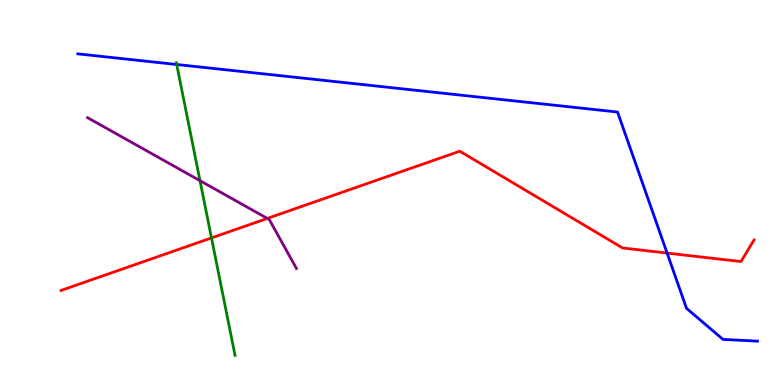[{'lines': ['blue', 'red'], 'intersections': [{'x': 8.61, 'y': 3.43}]}, {'lines': ['green', 'red'], 'intersections': [{'x': 2.73, 'y': 3.82}]}, {'lines': ['purple', 'red'], 'intersections': [{'x': 3.45, 'y': 4.33}]}, {'lines': ['blue', 'green'], 'intersections': [{'x': 2.28, 'y': 8.32}]}, {'lines': ['blue', 'purple'], 'intersections': []}, {'lines': ['green', 'purple'], 'intersections': [{'x': 2.58, 'y': 5.31}]}]